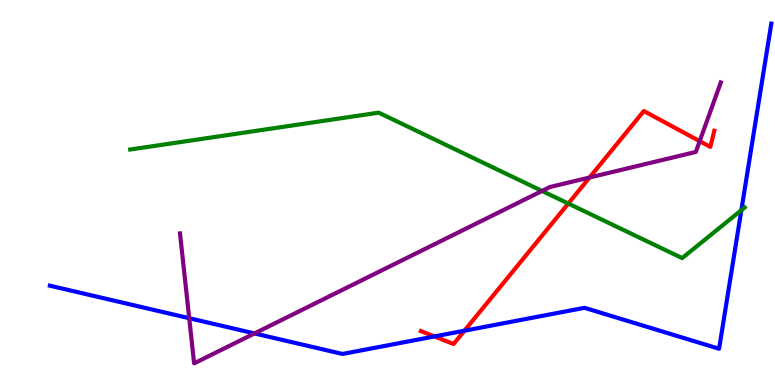[{'lines': ['blue', 'red'], 'intersections': [{'x': 5.61, 'y': 1.26}, {'x': 5.99, 'y': 1.41}]}, {'lines': ['green', 'red'], 'intersections': [{'x': 7.33, 'y': 4.71}]}, {'lines': ['purple', 'red'], 'intersections': [{'x': 7.61, 'y': 5.39}, {'x': 9.03, 'y': 6.33}]}, {'lines': ['blue', 'green'], 'intersections': [{'x': 9.57, 'y': 4.54}]}, {'lines': ['blue', 'purple'], 'intersections': [{'x': 2.44, 'y': 1.74}, {'x': 3.28, 'y': 1.34}]}, {'lines': ['green', 'purple'], 'intersections': [{'x': 6.99, 'y': 5.04}]}]